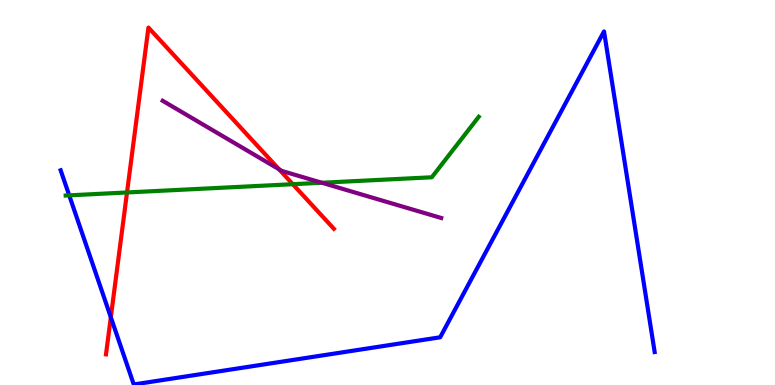[{'lines': ['blue', 'red'], 'intersections': [{'x': 1.43, 'y': 1.76}]}, {'lines': ['green', 'red'], 'intersections': [{'x': 1.64, 'y': 5.0}, {'x': 3.78, 'y': 5.22}]}, {'lines': ['purple', 'red'], 'intersections': [{'x': 3.6, 'y': 5.6}]}, {'lines': ['blue', 'green'], 'intersections': [{'x': 0.893, 'y': 4.93}]}, {'lines': ['blue', 'purple'], 'intersections': []}, {'lines': ['green', 'purple'], 'intersections': [{'x': 4.15, 'y': 5.25}]}]